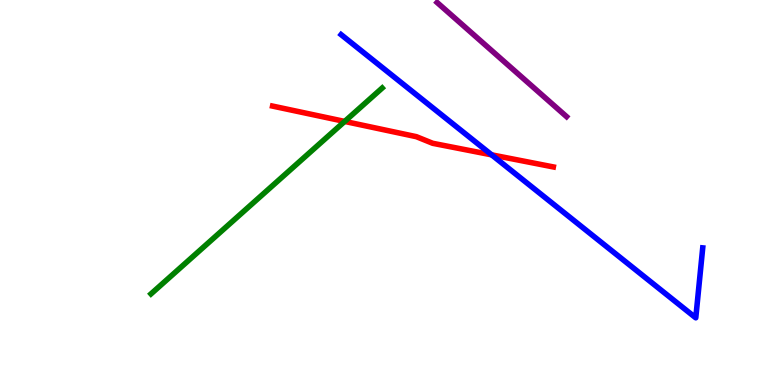[{'lines': ['blue', 'red'], 'intersections': [{'x': 6.34, 'y': 5.98}]}, {'lines': ['green', 'red'], 'intersections': [{'x': 4.45, 'y': 6.85}]}, {'lines': ['purple', 'red'], 'intersections': []}, {'lines': ['blue', 'green'], 'intersections': []}, {'lines': ['blue', 'purple'], 'intersections': []}, {'lines': ['green', 'purple'], 'intersections': []}]